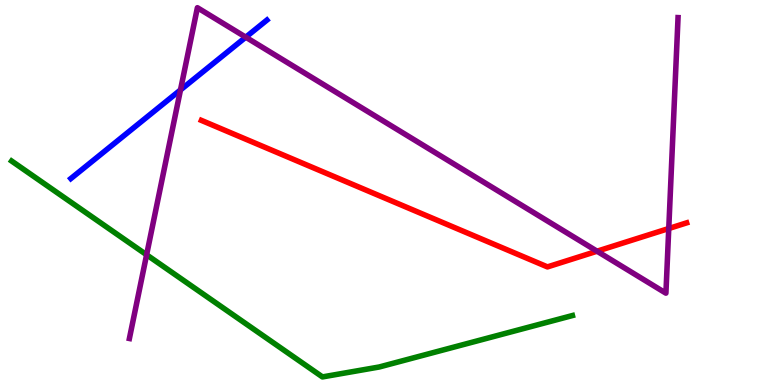[{'lines': ['blue', 'red'], 'intersections': []}, {'lines': ['green', 'red'], 'intersections': []}, {'lines': ['purple', 'red'], 'intersections': [{'x': 7.7, 'y': 3.48}, {'x': 8.63, 'y': 4.06}]}, {'lines': ['blue', 'green'], 'intersections': []}, {'lines': ['blue', 'purple'], 'intersections': [{'x': 2.33, 'y': 7.66}, {'x': 3.17, 'y': 9.03}]}, {'lines': ['green', 'purple'], 'intersections': [{'x': 1.89, 'y': 3.38}]}]